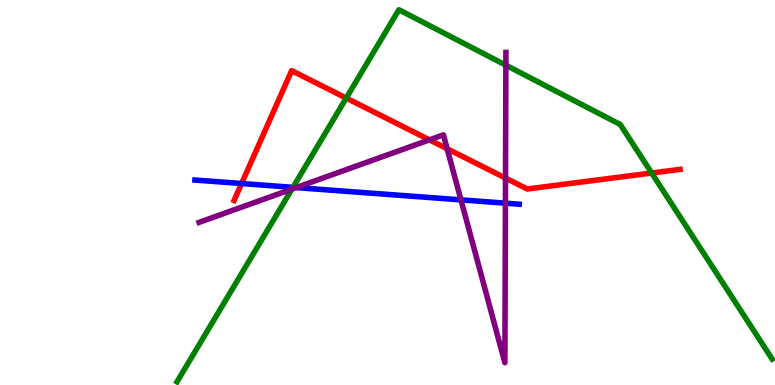[{'lines': ['blue', 'red'], 'intersections': [{'x': 3.12, 'y': 5.23}]}, {'lines': ['green', 'red'], 'intersections': [{'x': 4.47, 'y': 7.45}, {'x': 8.41, 'y': 5.51}]}, {'lines': ['purple', 'red'], 'intersections': [{'x': 5.54, 'y': 6.37}, {'x': 5.77, 'y': 6.14}, {'x': 6.52, 'y': 5.37}]}, {'lines': ['blue', 'green'], 'intersections': [{'x': 3.78, 'y': 5.13}]}, {'lines': ['blue', 'purple'], 'intersections': [{'x': 3.82, 'y': 5.13}, {'x': 5.95, 'y': 4.81}, {'x': 6.52, 'y': 4.72}]}, {'lines': ['green', 'purple'], 'intersections': [{'x': 3.77, 'y': 5.09}, {'x': 6.53, 'y': 8.31}]}]